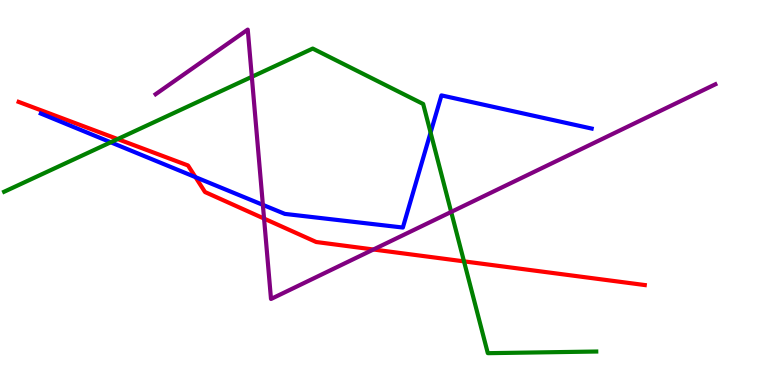[{'lines': ['blue', 'red'], 'intersections': [{'x': 2.52, 'y': 5.4}]}, {'lines': ['green', 'red'], 'intersections': [{'x': 1.52, 'y': 6.39}, {'x': 5.99, 'y': 3.21}]}, {'lines': ['purple', 'red'], 'intersections': [{'x': 3.41, 'y': 4.32}, {'x': 4.82, 'y': 3.52}]}, {'lines': ['blue', 'green'], 'intersections': [{'x': 1.43, 'y': 6.3}, {'x': 5.56, 'y': 6.56}]}, {'lines': ['blue', 'purple'], 'intersections': [{'x': 3.39, 'y': 4.68}]}, {'lines': ['green', 'purple'], 'intersections': [{'x': 3.25, 'y': 8.0}, {'x': 5.82, 'y': 4.5}]}]